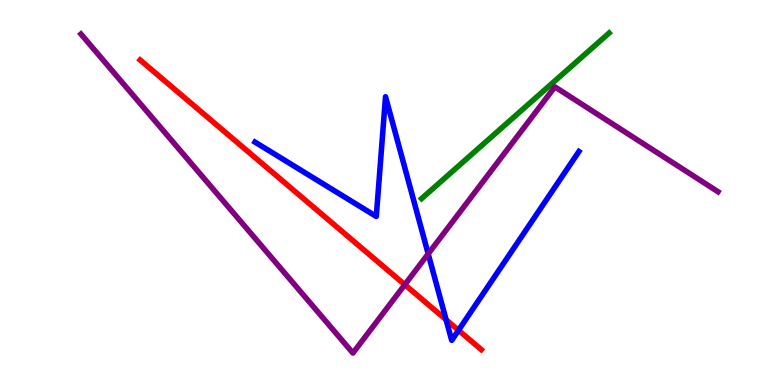[{'lines': ['blue', 'red'], 'intersections': [{'x': 5.76, 'y': 1.7}, {'x': 5.92, 'y': 1.42}]}, {'lines': ['green', 'red'], 'intersections': []}, {'lines': ['purple', 'red'], 'intersections': [{'x': 5.22, 'y': 2.61}]}, {'lines': ['blue', 'green'], 'intersections': []}, {'lines': ['blue', 'purple'], 'intersections': [{'x': 5.53, 'y': 3.41}]}, {'lines': ['green', 'purple'], 'intersections': []}]